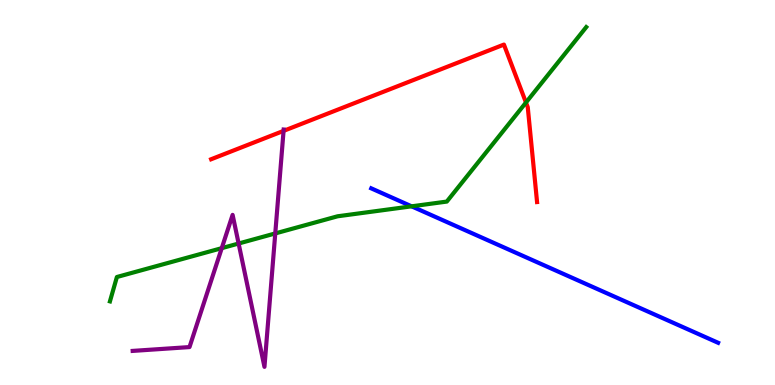[{'lines': ['blue', 'red'], 'intersections': []}, {'lines': ['green', 'red'], 'intersections': [{'x': 6.79, 'y': 7.34}]}, {'lines': ['purple', 'red'], 'intersections': [{'x': 3.66, 'y': 6.6}]}, {'lines': ['blue', 'green'], 'intersections': [{'x': 5.31, 'y': 4.64}]}, {'lines': ['blue', 'purple'], 'intersections': []}, {'lines': ['green', 'purple'], 'intersections': [{'x': 2.86, 'y': 3.55}, {'x': 3.08, 'y': 3.67}, {'x': 3.55, 'y': 3.94}]}]